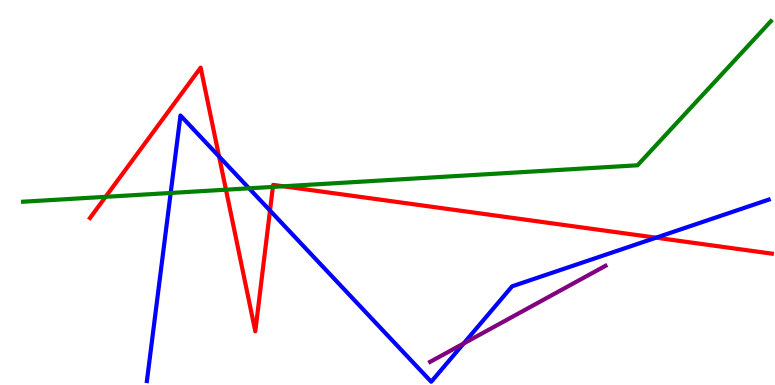[{'lines': ['blue', 'red'], 'intersections': [{'x': 2.83, 'y': 5.94}, {'x': 3.48, 'y': 4.53}, {'x': 8.47, 'y': 3.83}]}, {'lines': ['green', 'red'], 'intersections': [{'x': 1.36, 'y': 4.89}, {'x': 2.92, 'y': 5.07}, {'x': 3.52, 'y': 5.15}, {'x': 3.66, 'y': 5.16}]}, {'lines': ['purple', 'red'], 'intersections': []}, {'lines': ['blue', 'green'], 'intersections': [{'x': 2.2, 'y': 4.99}, {'x': 3.21, 'y': 5.11}]}, {'lines': ['blue', 'purple'], 'intersections': [{'x': 5.98, 'y': 1.08}]}, {'lines': ['green', 'purple'], 'intersections': []}]